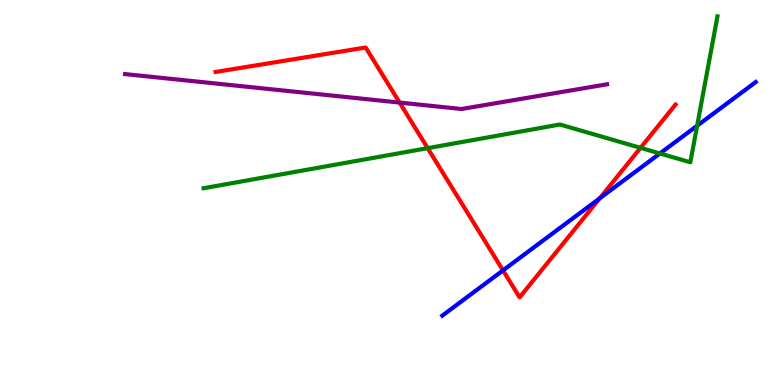[{'lines': ['blue', 'red'], 'intersections': [{'x': 6.49, 'y': 2.98}, {'x': 7.74, 'y': 4.85}]}, {'lines': ['green', 'red'], 'intersections': [{'x': 5.52, 'y': 6.15}, {'x': 8.26, 'y': 6.16}]}, {'lines': ['purple', 'red'], 'intersections': [{'x': 5.16, 'y': 7.34}]}, {'lines': ['blue', 'green'], 'intersections': [{'x': 8.51, 'y': 6.01}, {'x': 9.0, 'y': 6.73}]}, {'lines': ['blue', 'purple'], 'intersections': []}, {'lines': ['green', 'purple'], 'intersections': []}]